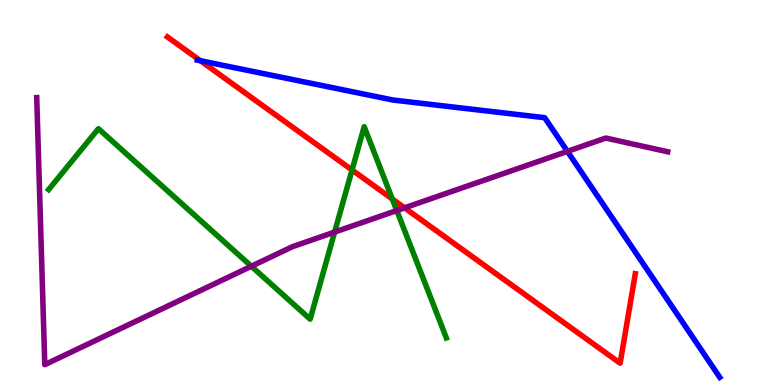[{'lines': ['blue', 'red'], 'intersections': [{'x': 2.59, 'y': 8.42}]}, {'lines': ['green', 'red'], 'intersections': [{'x': 4.54, 'y': 5.58}, {'x': 5.06, 'y': 4.83}]}, {'lines': ['purple', 'red'], 'intersections': [{'x': 5.22, 'y': 4.6}]}, {'lines': ['blue', 'green'], 'intersections': []}, {'lines': ['blue', 'purple'], 'intersections': [{'x': 7.32, 'y': 6.07}]}, {'lines': ['green', 'purple'], 'intersections': [{'x': 3.24, 'y': 3.08}, {'x': 4.32, 'y': 3.97}, {'x': 5.12, 'y': 4.53}]}]